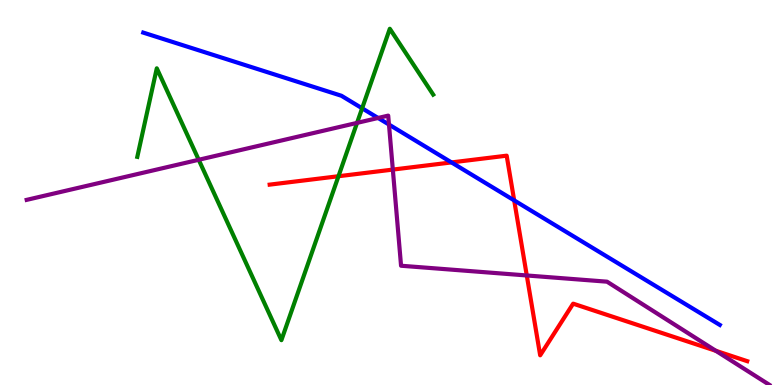[{'lines': ['blue', 'red'], 'intersections': [{'x': 5.83, 'y': 5.78}, {'x': 6.63, 'y': 4.8}]}, {'lines': ['green', 'red'], 'intersections': [{'x': 4.37, 'y': 5.42}]}, {'lines': ['purple', 'red'], 'intersections': [{'x': 5.07, 'y': 5.6}, {'x': 6.8, 'y': 2.84}, {'x': 9.24, 'y': 0.888}]}, {'lines': ['blue', 'green'], 'intersections': [{'x': 4.67, 'y': 7.19}]}, {'lines': ['blue', 'purple'], 'intersections': [{'x': 4.88, 'y': 6.94}, {'x': 5.02, 'y': 6.76}]}, {'lines': ['green', 'purple'], 'intersections': [{'x': 2.56, 'y': 5.85}, {'x': 4.61, 'y': 6.81}]}]